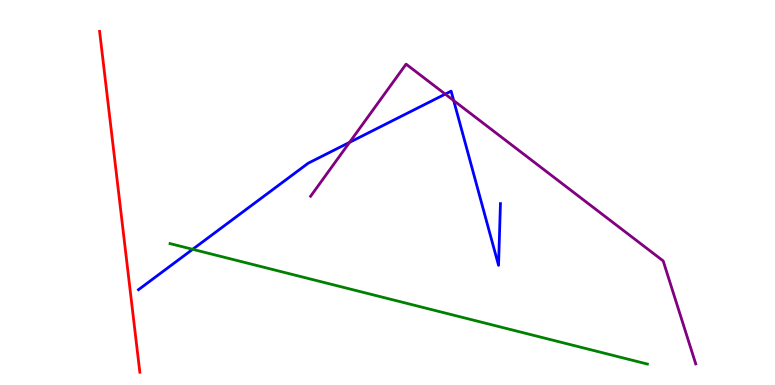[{'lines': ['blue', 'red'], 'intersections': []}, {'lines': ['green', 'red'], 'intersections': []}, {'lines': ['purple', 'red'], 'intersections': []}, {'lines': ['blue', 'green'], 'intersections': [{'x': 2.49, 'y': 3.52}]}, {'lines': ['blue', 'purple'], 'intersections': [{'x': 4.51, 'y': 6.3}, {'x': 5.74, 'y': 7.56}, {'x': 5.85, 'y': 7.39}]}, {'lines': ['green', 'purple'], 'intersections': []}]